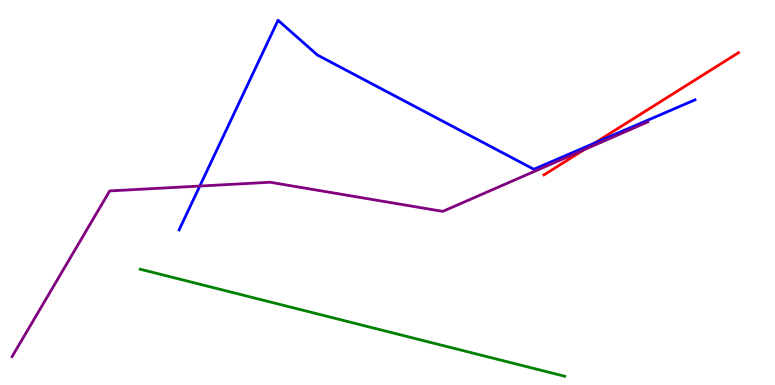[{'lines': ['blue', 'red'], 'intersections': [{'x': 7.67, 'y': 6.28}]}, {'lines': ['green', 'red'], 'intersections': []}, {'lines': ['purple', 'red'], 'intersections': [{'x': 7.54, 'y': 6.11}]}, {'lines': ['blue', 'green'], 'intersections': []}, {'lines': ['blue', 'purple'], 'intersections': [{'x': 2.58, 'y': 5.17}]}, {'lines': ['green', 'purple'], 'intersections': []}]